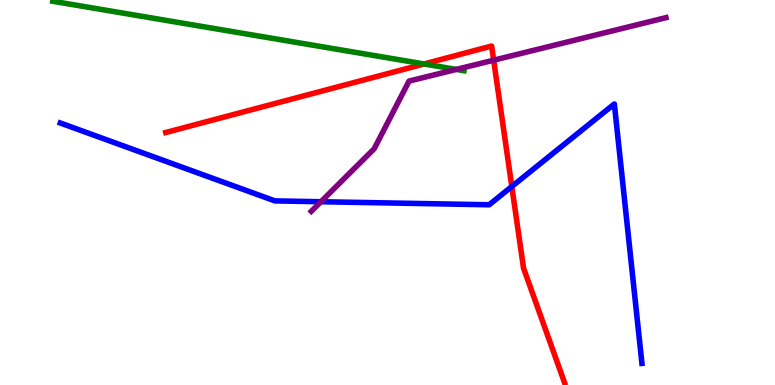[{'lines': ['blue', 'red'], 'intersections': [{'x': 6.6, 'y': 5.16}]}, {'lines': ['green', 'red'], 'intersections': [{'x': 5.47, 'y': 8.34}]}, {'lines': ['purple', 'red'], 'intersections': [{'x': 6.37, 'y': 8.44}]}, {'lines': ['blue', 'green'], 'intersections': []}, {'lines': ['blue', 'purple'], 'intersections': [{'x': 4.14, 'y': 4.76}]}, {'lines': ['green', 'purple'], 'intersections': [{'x': 5.89, 'y': 8.2}]}]